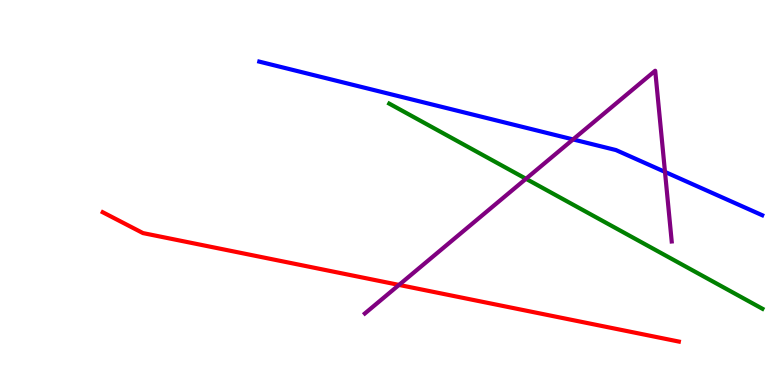[{'lines': ['blue', 'red'], 'intersections': []}, {'lines': ['green', 'red'], 'intersections': []}, {'lines': ['purple', 'red'], 'intersections': [{'x': 5.15, 'y': 2.6}]}, {'lines': ['blue', 'green'], 'intersections': []}, {'lines': ['blue', 'purple'], 'intersections': [{'x': 7.39, 'y': 6.38}, {'x': 8.58, 'y': 5.53}]}, {'lines': ['green', 'purple'], 'intersections': [{'x': 6.79, 'y': 5.36}]}]